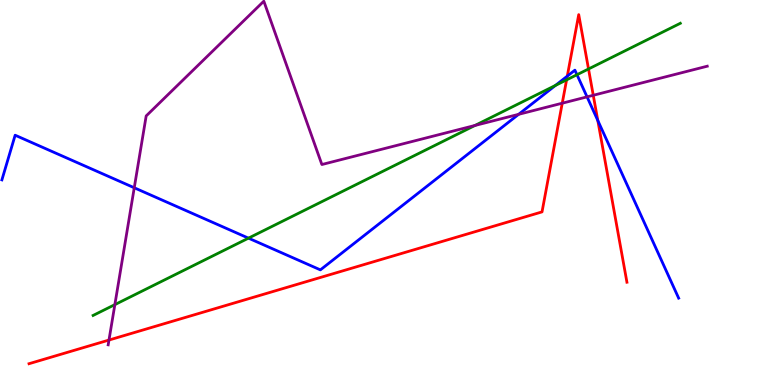[{'lines': ['blue', 'red'], 'intersections': [{'x': 7.32, 'y': 8.02}, {'x': 7.71, 'y': 6.87}]}, {'lines': ['green', 'red'], 'intersections': [{'x': 7.31, 'y': 7.93}, {'x': 7.59, 'y': 8.21}]}, {'lines': ['purple', 'red'], 'intersections': [{'x': 1.41, 'y': 1.17}, {'x': 7.25, 'y': 7.32}, {'x': 7.65, 'y': 7.53}]}, {'lines': ['blue', 'green'], 'intersections': [{'x': 3.21, 'y': 3.81}, {'x': 7.17, 'y': 7.78}, {'x': 7.44, 'y': 8.06}]}, {'lines': ['blue', 'purple'], 'intersections': [{'x': 1.73, 'y': 5.12}, {'x': 6.69, 'y': 7.03}, {'x': 7.57, 'y': 7.48}]}, {'lines': ['green', 'purple'], 'intersections': [{'x': 1.48, 'y': 2.09}, {'x': 6.13, 'y': 6.74}]}]